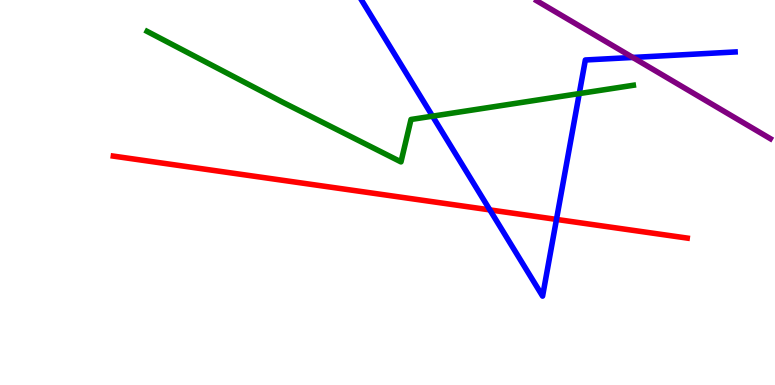[{'lines': ['blue', 'red'], 'intersections': [{'x': 6.32, 'y': 4.55}, {'x': 7.18, 'y': 4.3}]}, {'lines': ['green', 'red'], 'intersections': []}, {'lines': ['purple', 'red'], 'intersections': []}, {'lines': ['blue', 'green'], 'intersections': [{'x': 5.58, 'y': 6.98}, {'x': 7.47, 'y': 7.57}]}, {'lines': ['blue', 'purple'], 'intersections': [{'x': 8.16, 'y': 8.51}]}, {'lines': ['green', 'purple'], 'intersections': []}]